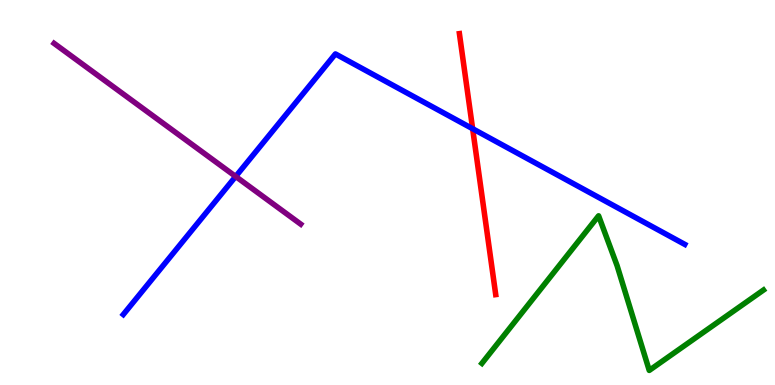[{'lines': ['blue', 'red'], 'intersections': [{'x': 6.1, 'y': 6.66}]}, {'lines': ['green', 'red'], 'intersections': []}, {'lines': ['purple', 'red'], 'intersections': []}, {'lines': ['blue', 'green'], 'intersections': []}, {'lines': ['blue', 'purple'], 'intersections': [{'x': 3.04, 'y': 5.42}]}, {'lines': ['green', 'purple'], 'intersections': []}]